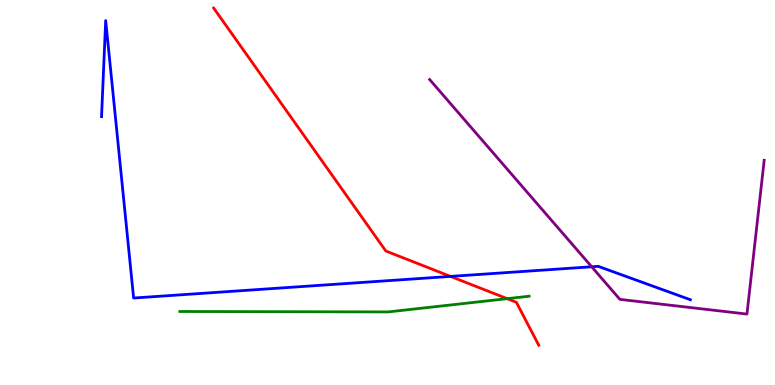[{'lines': ['blue', 'red'], 'intersections': [{'x': 5.81, 'y': 2.82}]}, {'lines': ['green', 'red'], 'intersections': [{'x': 6.54, 'y': 2.24}]}, {'lines': ['purple', 'red'], 'intersections': []}, {'lines': ['blue', 'green'], 'intersections': []}, {'lines': ['blue', 'purple'], 'intersections': [{'x': 7.63, 'y': 3.07}]}, {'lines': ['green', 'purple'], 'intersections': []}]